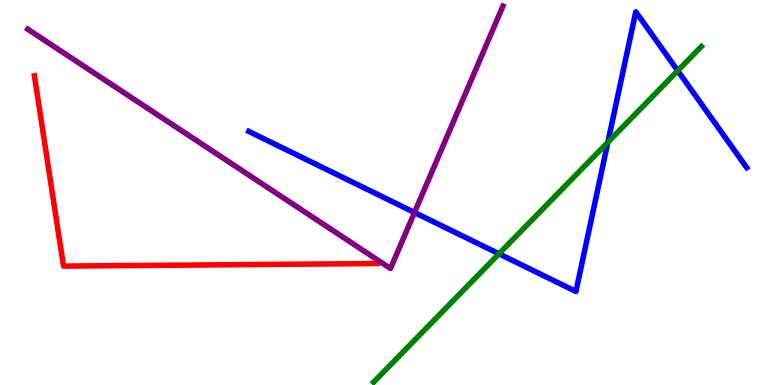[{'lines': ['blue', 'red'], 'intersections': []}, {'lines': ['green', 'red'], 'intersections': []}, {'lines': ['purple', 'red'], 'intersections': []}, {'lines': ['blue', 'green'], 'intersections': [{'x': 6.44, 'y': 3.41}, {'x': 7.84, 'y': 6.3}, {'x': 8.75, 'y': 8.16}]}, {'lines': ['blue', 'purple'], 'intersections': [{'x': 5.35, 'y': 4.48}]}, {'lines': ['green', 'purple'], 'intersections': []}]